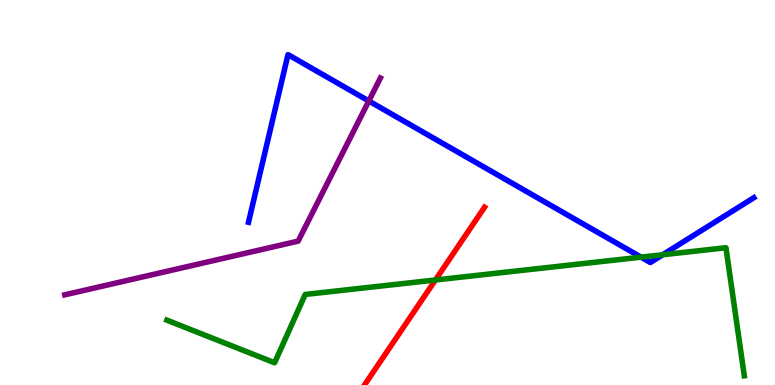[{'lines': ['blue', 'red'], 'intersections': []}, {'lines': ['green', 'red'], 'intersections': [{'x': 5.62, 'y': 2.73}]}, {'lines': ['purple', 'red'], 'intersections': []}, {'lines': ['blue', 'green'], 'intersections': [{'x': 8.27, 'y': 3.32}, {'x': 8.55, 'y': 3.38}]}, {'lines': ['blue', 'purple'], 'intersections': [{'x': 4.76, 'y': 7.38}]}, {'lines': ['green', 'purple'], 'intersections': []}]